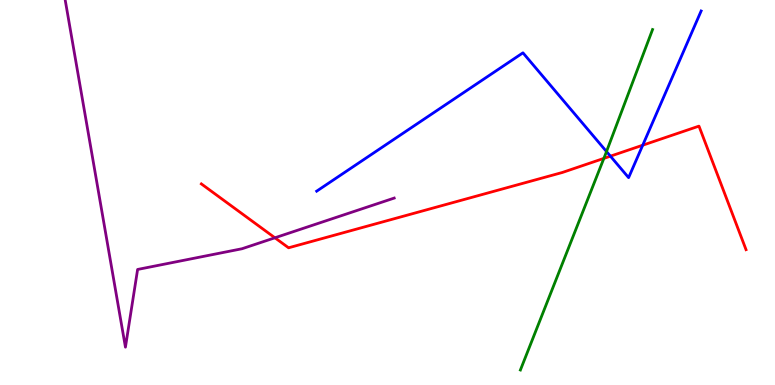[{'lines': ['blue', 'red'], 'intersections': [{'x': 7.88, 'y': 5.94}, {'x': 8.29, 'y': 6.23}]}, {'lines': ['green', 'red'], 'intersections': [{'x': 7.79, 'y': 5.89}]}, {'lines': ['purple', 'red'], 'intersections': [{'x': 3.55, 'y': 3.82}]}, {'lines': ['blue', 'green'], 'intersections': [{'x': 7.83, 'y': 6.06}]}, {'lines': ['blue', 'purple'], 'intersections': []}, {'lines': ['green', 'purple'], 'intersections': []}]